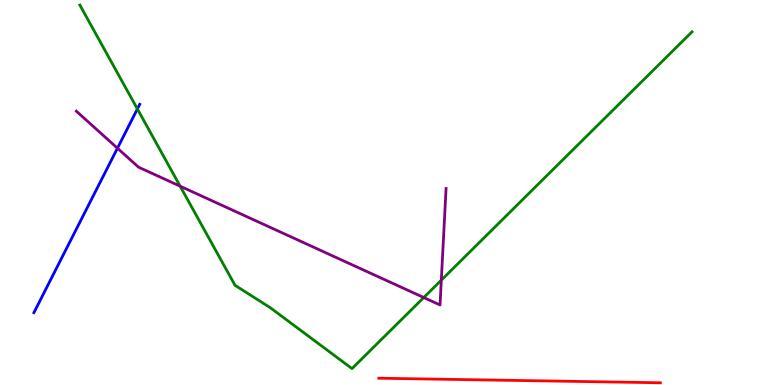[{'lines': ['blue', 'red'], 'intersections': []}, {'lines': ['green', 'red'], 'intersections': []}, {'lines': ['purple', 'red'], 'intersections': []}, {'lines': ['blue', 'green'], 'intersections': [{'x': 1.77, 'y': 7.17}]}, {'lines': ['blue', 'purple'], 'intersections': [{'x': 1.52, 'y': 6.15}]}, {'lines': ['green', 'purple'], 'intersections': [{'x': 2.32, 'y': 5.16}, {'x': 5.47, 'y': 2.27}, {'x': 5.69, 'y': 2.72}]}]